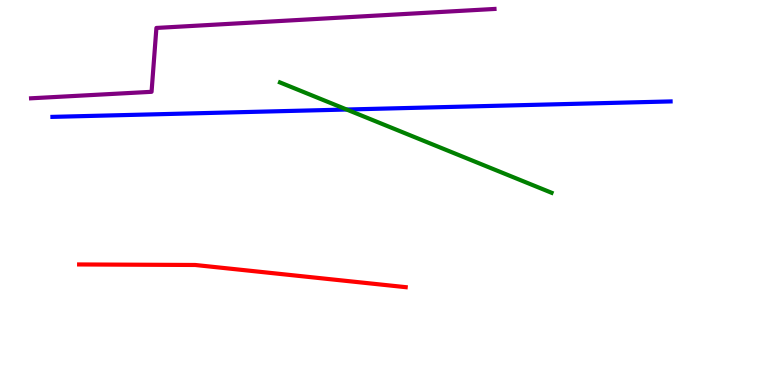[{'lines': ['blue', 'red'], 'intersections': []}, {'lines': ['green', 'red'], 'intersections': []}, {'lines': ['purple', 'red'], 'intersections': []}, {'lines': ['blue', 'green'], 'intersections': [{'x': 4.47, 'y': 7.16}]}, {'lines': ['blue', 'purple'], 'intersections': []}, {'lines': ['green', 'purple'], 'intersections': []}]